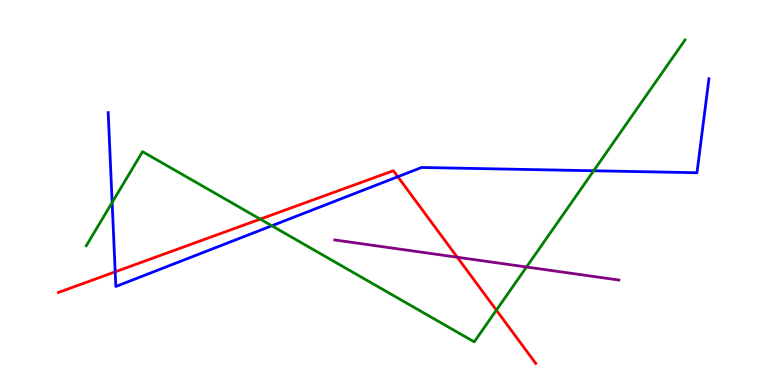[{'lines': ['blue', 'red'], 'intersections': [{'x': 1.49, 'y': 2.94}, {'x': 5.13, 'y': 5.41}]}, {'lines': ['green', 'red'], 'intersections': [{'x': 3.36, 'y': 4.31}, {'x': 6.4, 'y': 1.94}]}, {'lines': ['purple', 'red'], 'intersections': [{'x': 5.9, 'y': 3.32}]}, {'lines': ['blue', 'green'], 'intersections': [{'x': 1.45, 'y': 4.74}, {'x': 3.51, 'y': 4.14}, {'x': 7.66, 'y': 5.56}]}, {'lines': ['blue', 'purple'], 'intersections': []}, {'lines': ['green', 'purple'], 'intersections': [{'x': 6.79, 'y': 3.06}]}]